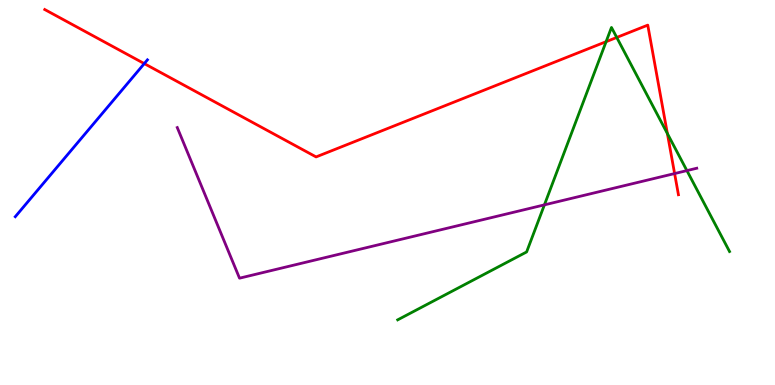[{'lines': ['blue', 'red'], 'intersections': [{'x': 1.86, 'y': 8.35}]}, {'lines': ['green', 'red'], 'intersections': [{'x': 7.82, 'y': 8.92}, {'x': 7.96, 'y': 9.03}, {'x': 8.61, 'y': 6.53}]}, {'lines': ['purple', 'red'], 'intersections': [{'x': 8.7, 'y': 5.49}]}, {'lines': ['blue', 'green'], 'intersections': []}, {'lines': ['blue', 'purple'], 'intersections': []}, {'lines': ['green', 'purple'], 'intersections': [{'x': 7.02, 'y': 4.68}, {'x': 8.86, 'y': 5.57}]}]